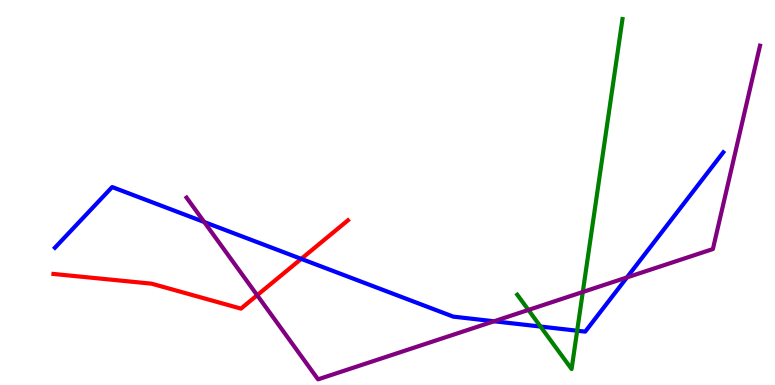[{'lines': ['blue', 'red'], 'intersections': [{'x': 3.89, 'y': 3.28}]}, {'lines': ['green', 'red'], 'intersections': []}, {'lines': ['purple', 'red'], 'intersections': [{'x': 3.32, 'y': 2.33}]}, {'lines': ['blue', 'green'], 'intersections': [{'x': 6.97, 'y': 1.52}, {'x': 7.45, 'y': 1.41}]}, {'lines': ['blue', 'purple'], 'intersections': [{'x': 2.64, 'y': 4.23}, {'x': 6.37, 'y': 1.66}, {'x': 8.09, 'y': 2.79}]}, {'lines': ['green', 'purple'], 'intersections': [{'x': 6.82, 'y': 1.95}, {'x': 7.52, 'y': 2.42}]}]